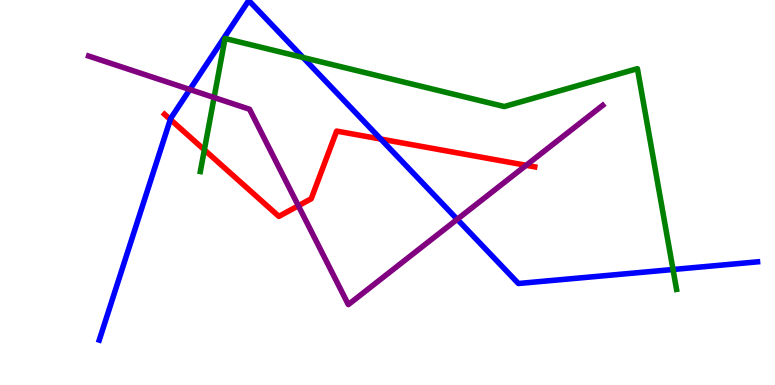[{'lines': ['blue', 'red'], 'intersections': [{'x': 2.2, 'y': 6.9}, {'x': 4.91, 'y': 6.39}]}, {'lines': ['green', 'red'], 'intersections': [{'x': 2.64, 'y': 6.11}]}, {'lines': ['purple', 'red'], 'intersections': [{'x': 3.85, 'y': 4.66}, {'x': 6.79, 'y': 5.71}]}, {'lines': ['blue', 'green'], 'intersections': [{'x': 3.91, 'y': 8.51}, {'x': 8.68, 'y': 3.0}]}, {'lines': ['blue', 'purple'], 'intersections': [{'x': 2.45, 'y': 7.68}, {'x': 5.9, 'y': 4.3}]}, {'lines': ['green', 'purple'], 'intersections': [{'x': 2.76, 'y': 7.47}]}]